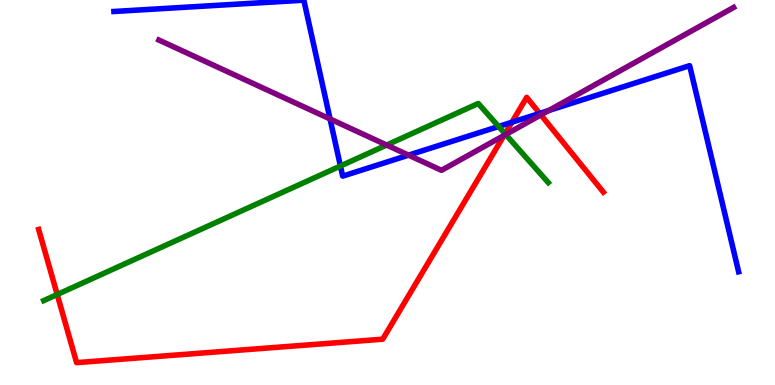[{'lines': ['blue', 'red'], 'intersections': [{'x': 6.6, 'y': 6.82}, {'x': 6.96, 'y': 7.05}]}, {'lines': ['green', 'red'], 'intersections': [{'x': 0.738, 'y': 2.35}, {'x': 6.52, 'y': 6.53}]}, {'lines': ['purple', 'red'], 'intersections': [{'x': 6.5, 'y': 6.48}, {'x': 6.98, 'y': 7.02}]}, {'lines': ['blue', 'green'], 'intersections': [{'x': 4.39, 'y': 5.69}, {'x': 6.43, 'y': 6.71}]}, {'lines': ['blue', 'purple'], 'intersections': [{'x': 4.26, 'y': 6.91}, {'x': 5.27, 'y': 5.97}, {'x': 7.08, 'y': 7.13}]}, {'lines': ['green', 'purple'], 'intersections': [{'x': 4.99, 'y': 6.23}, {'x': 6.53, 'y': 6.51}]}]